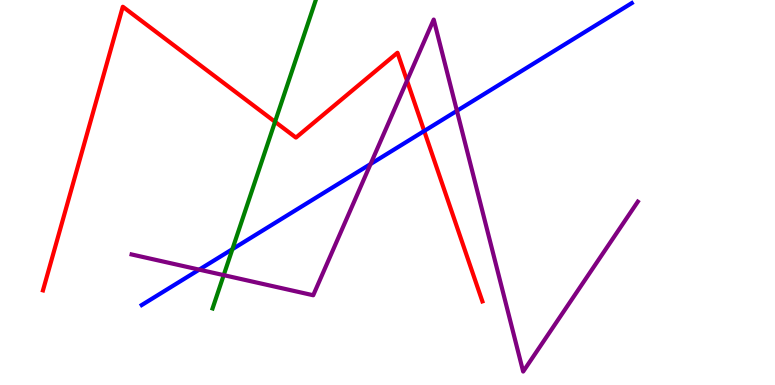[{'lines': ['blue', 'red'], 'intersections': [{'x': 5.47, 'y': 6.6}]}, {'lines': ['green', 'red'], 'intersections': [{'x': 3.55, 'y': 6.84}]}, {'lines': ['purple', 'red'], 'intersections': [{'x': 5.25, 'y': 7.91}]}, {'lines': ['blue', 'green'], 'intersections': [{'x': 3.0, 'y': 3.53}]}, {'lines': ['blue', 'purple'], 'intersections': [{'x': 2.57, 'y': 3.0}, {'x': 4.78, 'y': 5.74}, {'x': 5.9, 'y': 7.12}]}, {'lines': ['green', 'purple'], 'intersections': [{'x': 2.89, 'y': 2.85}]}]